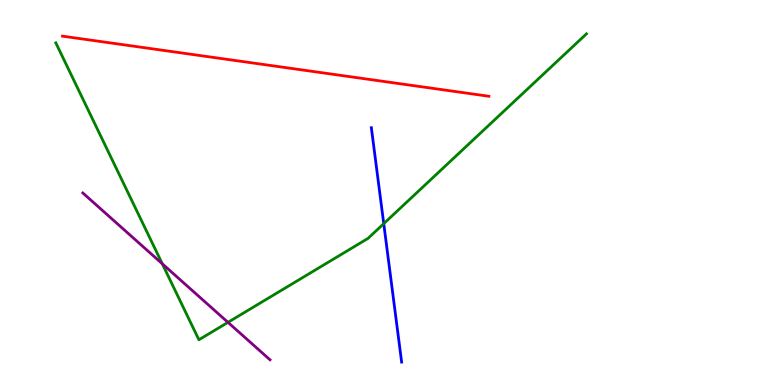[{'lines': ['blue', 'red'], 'intersections': []}, {'lines': ['green', 'red'], 'intersections': []}, {'lines': ['purple', 'red'], 'intersections': []}, {'lines': ['blue', 'green'], 'intersections': [{'x': 4.95, 'y': 4.19}]}, {'lines': ['blue', 'purple'], 'intersections': []}, {'lines': ['green', 'purple'], 'intersections': [{'x': 2.09, 'y': 3.15}, {'x': 2.94, 'y': 1.63}]}]